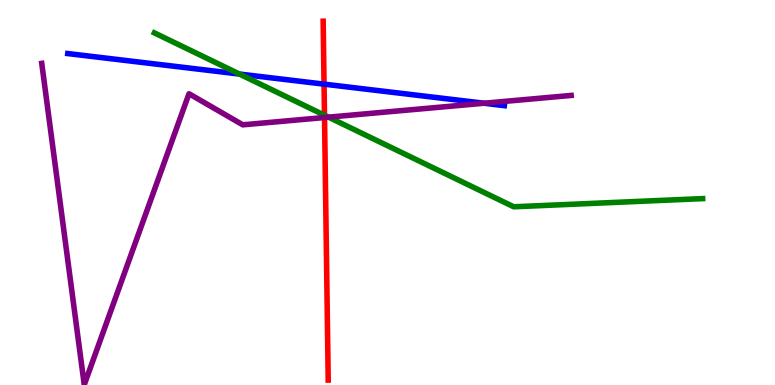[{'lines': ['blue', 'red'], 'intersections': [{'x': 4.18, 'y': 7.81}]}, {'lines': ['green', 'red'], 'intersections': [{'x': 4.19, 'y': 7.01}]}, {'lines': ['purple', 'red'], 'intersections': [{'x': 4.19, 'y': 6.95}]}, {'lines': ['blue', 'green'], 'intersections': [{'x': 3.09, 'y': 8.08}]}, {'lines': ['blue', 'purple'], 'intersections': [{'x': 6.25, 'y': 7.32}]}, {'lines': ['green', 'purple'], 'intersections': [{'x': 4.24, 'y': 6.96}]}]